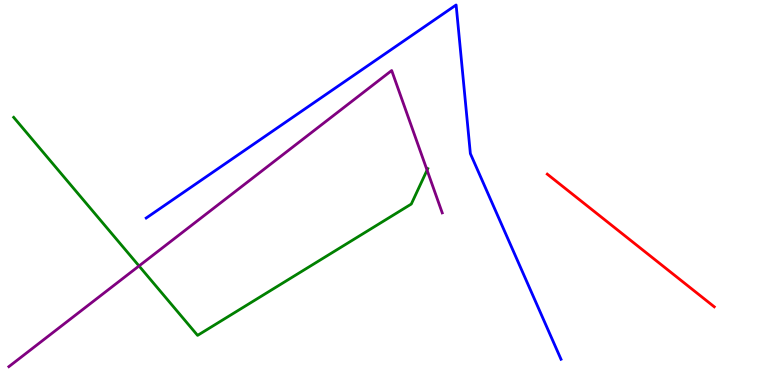[{'lines': ['blue', 'red'], 'intersections': []}, {'lines': ['green', 'red'], 'intersections': []}, {'lines': ['purple', 'red'], 'intersections': []}, {'lines': ['blue', 'green'], 'intersections': []}, {'lines': ['blue', 'purple'], 'intersections': []}, {'lines': ['green', 'purple'], 'intersections': [{'x': 1.79, 'y': 3.09}, {'x': 5.51, 'y': 5.58}]}]